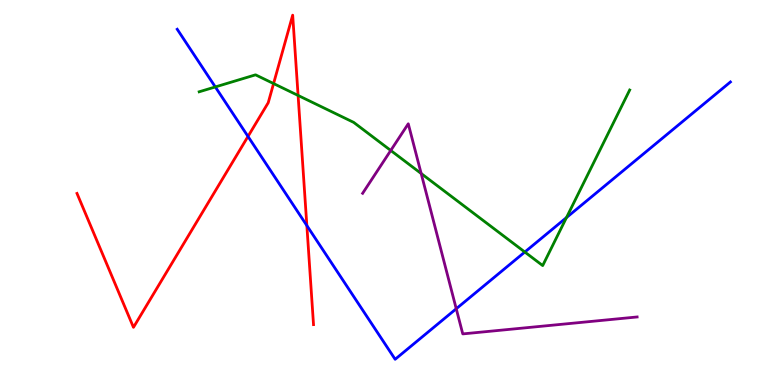[{'lines': ['blue', 'red'], 'intersections': [{'x': 3.2, 'y': 6.46}, {'x': 3.96, 'y': 4.14}]}, {'lines': ['green', 'red'], 'intersections': [{'x': 3.53, 'y': 7.83}, {'x': 3.85, 'y': 7.52}]}, {'lines': ['purple', 'red'], 'intersections': []}, {'lines': ['blue', 'green'], 'intersections': [{'x': 2.78, 'y': 7.74}, {'x': 6.77, 'y': 3.45}, {'x': 7.31, 'y': 4.35}]}, {'lines': ['blue', 'purple'], 'intersections': [{'x': 5.89, 'y': 1.98}]}, {'lines': ['green', 'purple'], 'intersections': [{'x': 5.04, 'y': 6.09}, {'x': 5.43, 'y': 5.49}]}]